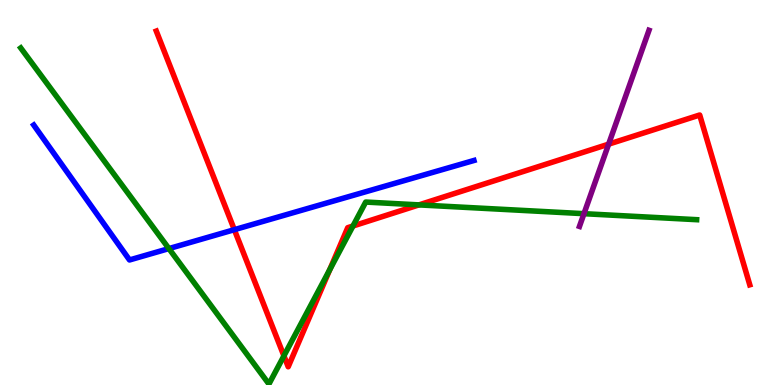[{'lines': ['blue', 'red'], 'intersections': [{'x': 3.02, 'y': 4.03}]}, {'lines': ['green', 'red'], 'intersections': [{'x': 3.66, 'y': 0.757}, {'x': 4.26, 'y': 3.0}, {'x': 4.55, 'y': 4.13}, {'x': 5.41, 'y': 4.68}]}, {'lines': ['purple', 'red'], 'intersections': [{'x': 7.85, 'y': 6.26}]}, {'lines': ['blue', 'green'], 'intersections': [{'x': 2.18, 'y': 3.54}]}, {'lines': ['blue', 'purple'], 'intersections': []}, {'lines': ['green', 'purple'], 'intersections': [{'x': 7.54, 'y': 4.45}]}]